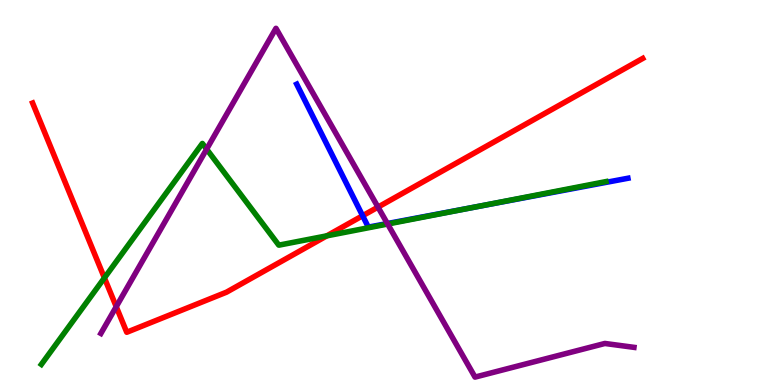[{'lines': ['blue', 'red'], 'intersections': [{'x': 4.68, 'y': 4.4}]}, {'lines': ['green', 'red'], 'intersections': [{'x': 1.35, 'y': 2.78}, {'x': 4.22, 'y': 3.87}]}, {'lines': ['purple', 'red'], 'intersections': [{'x': 1.5, 'y': 2.03}, {'x': 4.88, 'y': 4.62}]}, {'lines': ['blue', 'green'], 'intersections': [{'x': 6.14, 'y': 4.63}]}, {'lines': ['blue', 'purple'], 'intersections': [{'x': 5.0, 'y': 4.19}]}, {'lines': ['green', 'purple'], 'intersections': [{'x': 2.67, 'y': 6.13}, {'x': 5.0, 'y': 4.18}]}]